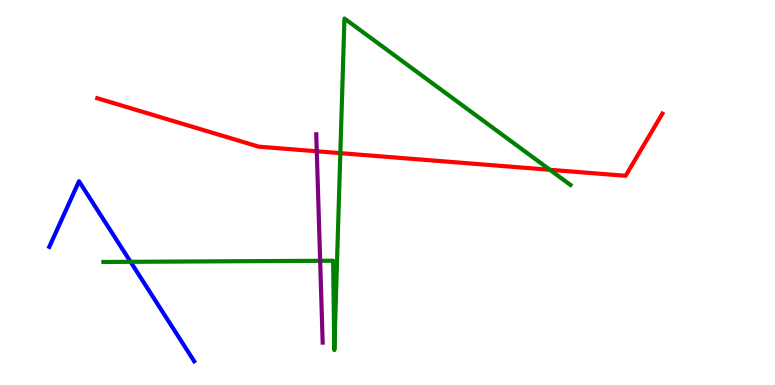[{'lines': ['blue', 'red'], 'intersections': []}, {'lines': ['green', 'red'], 'intersections': [{'x': 4.39, 'y': 6.02}, {'x': 7.1, 'y': 5.59}]}, {'lines': ['purple', 'red'], 'intersections': [{'x': 4.09, 'y': 6.07}]}, {'lines': ['blue', 'green'], 'intersections': [{'x': 1.68, 'y': 3.2}]}, {'lines': ['blue', 'purple'], 'intersections': []}, {'lines': ['green', 'purple'], 'intersections': [{'x': 4.13, 'y': 3.23}]}]